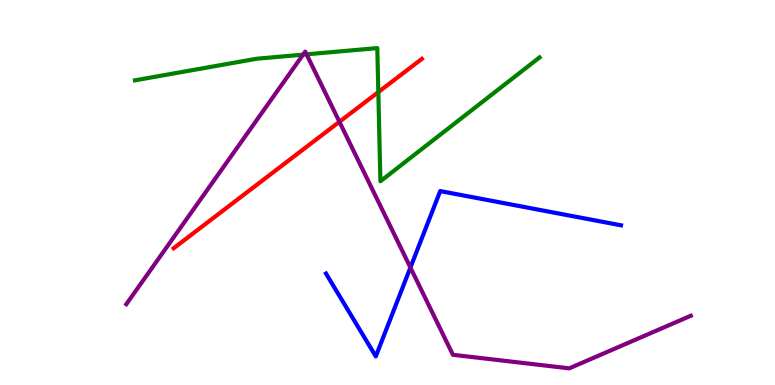[{'lines': ['blue', 'red'], 'intersections': []}, {'lines': ['green', 'red'], 'intersections': [{'x': 4.88, 'y': 7.61}]}, {'lines': ['purple', 'red'], 'intersections': [{'x': 4.38, 'y': 6.84}]}, {'lines': ['blue', 'green'], 'intersections': []}, {'lines': ['blue', 'purple'], 'intersections': [{'x': 5.3, 'y': 3.05}]}, {'lines': ['green', 'purple'], 'intersections': [{'x': 3.91, 'y': 8.58}, {'x': 3.96, 'y': 8.59}]}]